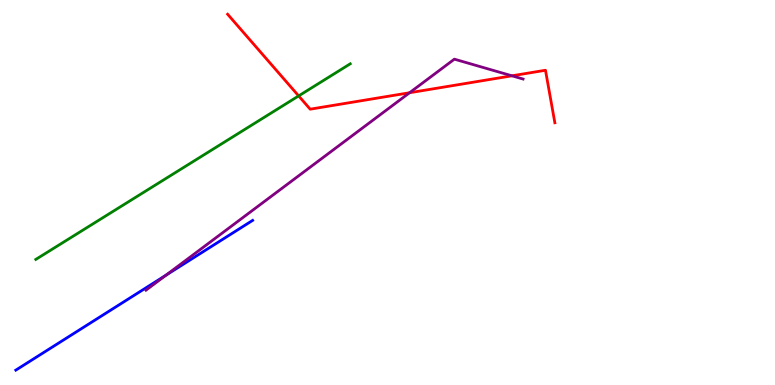[{'lines': ['blue', 'red'], 'intersections': []}, {'lines': ['green', 'red'], 'intersections': [{'x': 3.85, 'y': 7.51}]}, {'lines': ['purple', 'red'], 'intersections': [{'x': 5.28, 'y': 7.59}, {'x': 6.61, 'y': 8.03}]}, {'lines': ['blue', 'green'], 'intersections': []}, {'lines': ['blue', 'purple'], 'intersections': [{'x': 2.14, 'y': 2.85}]}, {'lines': ['green', 'purple'], 'intersections': []}]